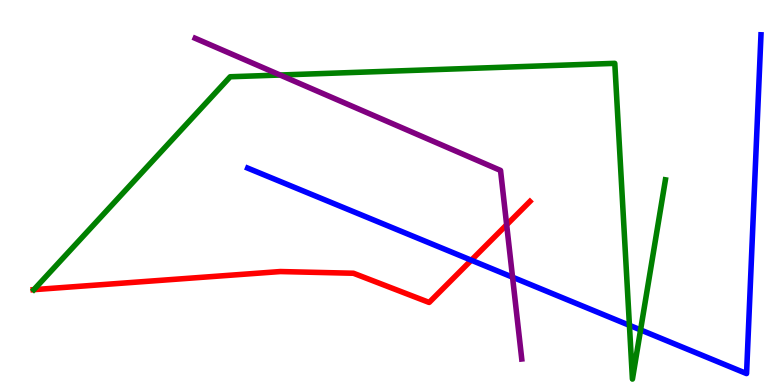[{'lines': ['blue', 'red'], 'intersections': [{'x': 6.08, 'y': 3.24}]}, {'lines': ['green', 'red'], 'intersections': [{'x': 0.437, 'y': 2.48}]}, {'lines': ['purple', 'red'], 'intersections': [{'x': 6.54, 'y': 4.16}]}, {'lines': ['blue', 'green'], 'intersections': [{'x': 8.12, 'y': 1.55}, {'x': 8.27, 'y': 1.43}]}, {'lines': ['blue', 'purple'], 'intersections': [{'x': 6.61, 'y': 2.8}]}, {'lines': ['green', 'purple'], 'intersections': [{'x': 3.61, 'y': 8.05}]}]